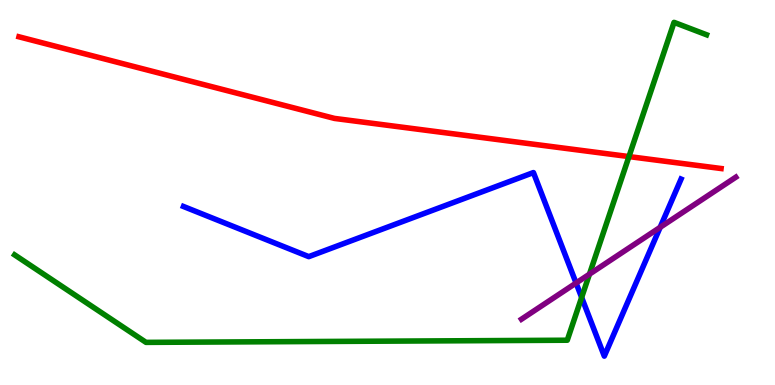[{'lines': ['blue', 'red'], 'intersections': []}, {'lines': ['green', 'red'], 'intersections': [{'x': 8.12, 'y': 5.93}]}, {'lines': ['purple', 'red'], 'intersections': []}, {'lines': ['blue', 'green'], 'intersections': [{'x': 7.51, 'y': 2.27}]}, {'lines': ['blue', 'purple'], 'intersections': [{'x': 7.43, 'y': 2.65}, {'x': 8.52, 'y': 4.1}]}, {'lines': ['green', 'purple'], 'intersections': [{'x': 7.61, 'y': 2.88}]}]